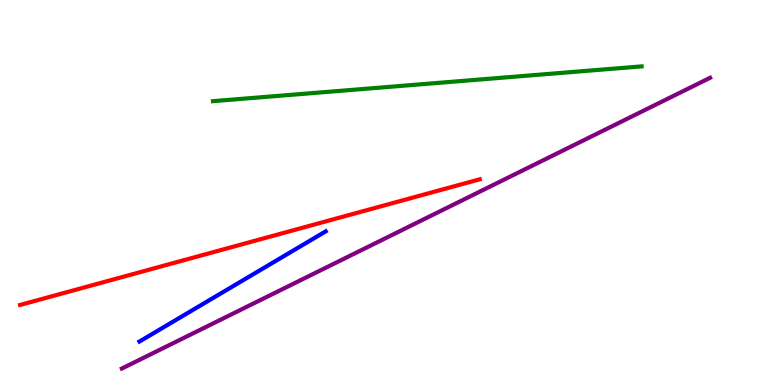[{'lines': ['blue', 'red'], 'intersections': []}, {'lines': ['green', 'red'], 'intersections': []}, {'lines': ['purple', 'red'], 'intersections': []}, {'lines': ['blue', 'green'], 'intersections': []}, {'lines': ['blue', 'purple'], 'intersections': []}, {'lines': ['green', 'purple'], 'intersections': []}]